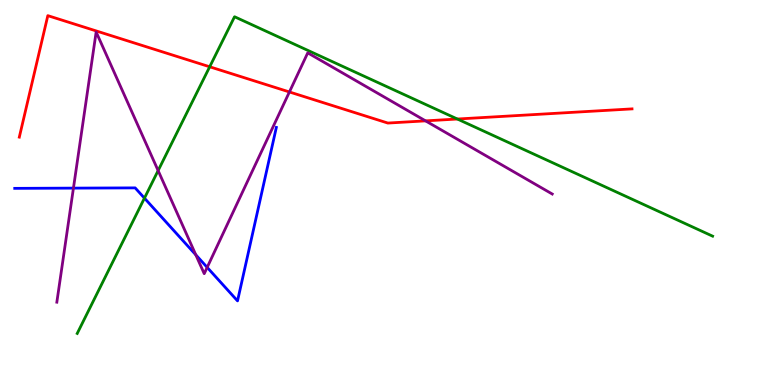[{'lines': ['blue', 'red'], 'intersections': []}, {'lines': ['green', 'red'], 'intersections': [{'x': 2.71, 'y': 8.27}, {'x': 5.9, 'y': 6.91}]}, {'lines': ['purple', 'red'], 'intersections': [{'x': 3.73, 'y': 7.61}, {'x': 5.49, 'y': 6.86}]}, {'lines': ['blue', 'green'], 'intersections': [{'x': 1.86, 'y': 4.85}]}, {'lines': ['blue', 'purple'], 'intersections': [{'x': 0.948, 'y': 5.11}, {'x': 2.53, 'y': 3.38}, {'x': 2.67, 'y': 3.05}]}, {'lines': ['green', 'purple'], 'intersections': [{'x': 2.04, 'y': 5.57}]}]